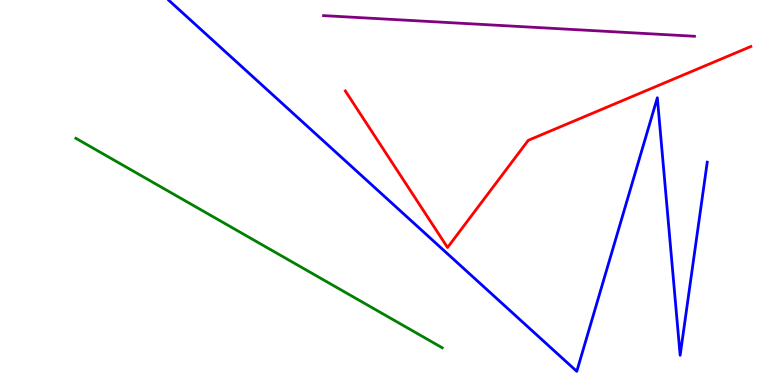[{'lines': ['blue', 'red'], 'intersections': []}, {'lines': ['green', 'red'], 'intersections': []}, {'lines': ['purple', 'red'], 'intersections': []}, {'lines': ['blue', 'green'], 'intersections': []}, {'lines': ['blue', 'purple'], 'intersections': []}, {'lines': ['green', 'purple'], 'intersections': []}]